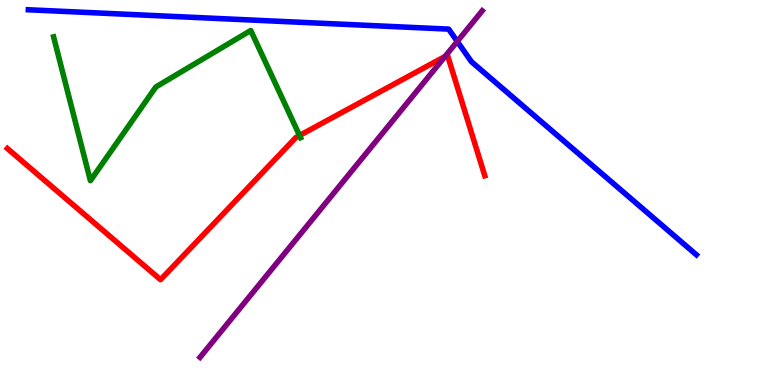[{'lines': ['blue', 'red'], 'intersections': []}, {'lines': ['green', 'red'], 'intersections': [{'x': 3.87, 'y': 6.48}]}, {'lines': ['purple', 'red'], 'intersections': [{'x': 5.74, 'y': 8.53}]}, {'lines': ['blue', 'green'], 'intersections': []}, {'lines': ['blue', 'purple'], 'intersections': [{'x': 5.9, 'y': 8.92}]}, {'lines': ['green', 'purple'], 'intersections': []}]